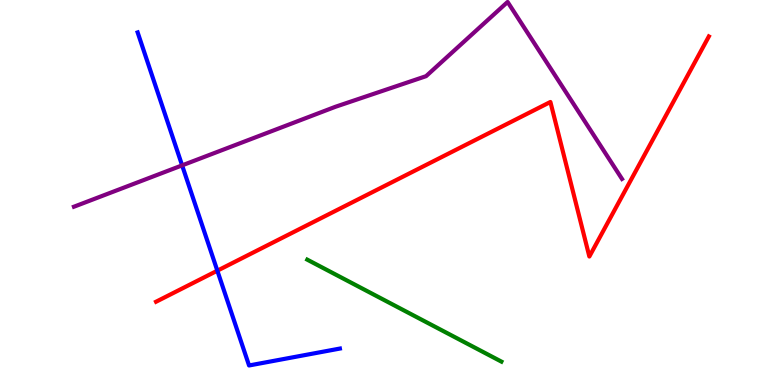[{'lines': ['blue', 'red'], 'intersections': [{'x': 2.8, 'y': 2.97}]}, {'lines': ['green', 'red'], 'intersections': []}, {'lines': ['purple', 'red'], 'intersections': []}, {'lines': ['blue', 'green'], 'intersections': []}, {'lines': ['blue', 'purple'], 'intersections': [{'x': 2.35, 'y': 5.7}]}, {'lines': ['green', 'purple'], 'intersections': []}]